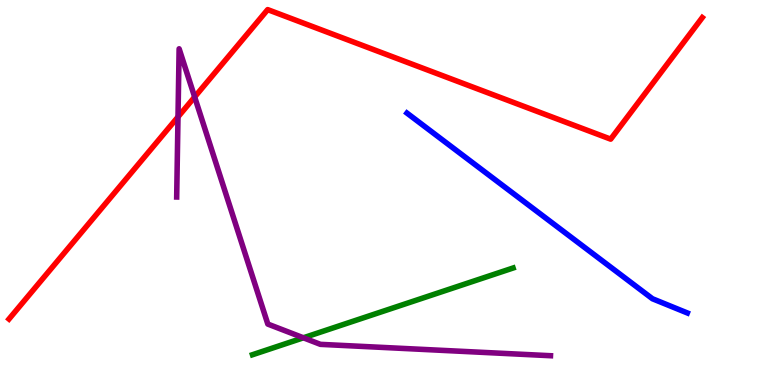[{'lines': ['blue', 'red'], 'intersections': []}, {'lines': ['green', 'red'], 'intersections': []}, {'lines': ['purple', 'red'], 'intersections': [{'x': 2.3, 'y': 6.96}, {'x': 2.51, 'y': 7.48}]}, {'lines': ['blue', 'green'], 'intersections': []}, {'lines': ['blue', 'purple'], 'intersections': []}, {'lines': ['green', 'purple'], 'intersections': [{'x': 3.91, 'y': 1.23}]}]